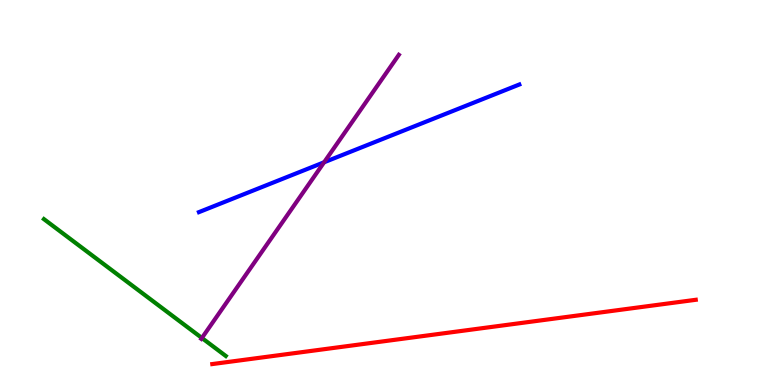[{'lines': ['blue', 'red'], 'intersections': []}, {'lines': ['green', 'red'], 'intersections': []}, {'lines': ['purple', 'red'], 'intersections': []}, {'lines': ['blue', 'green'], 'intersections': []}, {'lines': ['blue', 'purple'], 'intersections': [{'x': 4.18, 'y': 5.79}]}, {'lines': ['green', 'purple'], 'intersections': [{'x': 2.61, 'y': 1.22}]}]